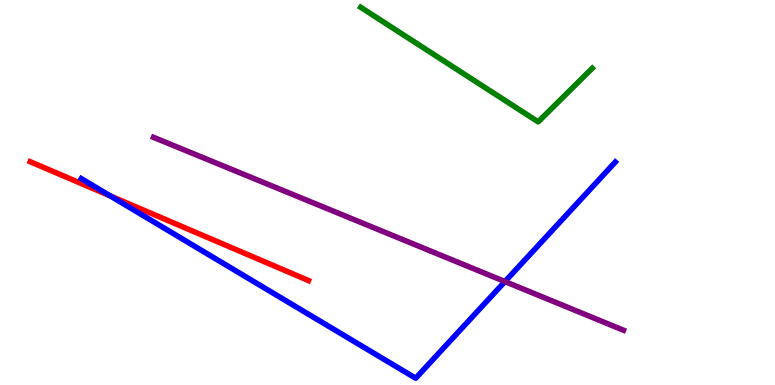[{'lines': ['blue', 'red'], 'intersections': [{'x': 1.42, 'y': 4.91}]}, {'lines': ['green', 'red'], 'intersections': []}, {'lines': ['purple', 'red'], 'intersections': []}, {'lines': ['blue', 'green'], 'intersections': []}, {'lines': ['blue', 'purple'], 'intersections': [{'x': 6.52, 'y': 2.69}]}, {'lines': ['green', 'purple'], 'intersections': []}]